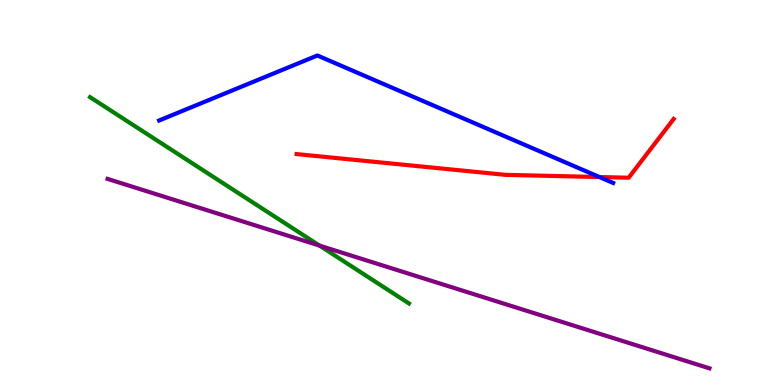[{'lines': ['blue', 'red'], 'intersections': [{'x': 7.73, 'y': 5.4}]}, {'lines': ['green', 'red'], 'intersections': []}, {'lines': ['purple', 'red'], 'intersections': []}, {'lines': ['blue', 'green'], 'intersections': []}, {'lines': ['blue', 'purple'], 'intersections': []}, {'lines': ['green', 'purple'], 'intersections': [{'x': 4.12, 'y': 3.62}]}]